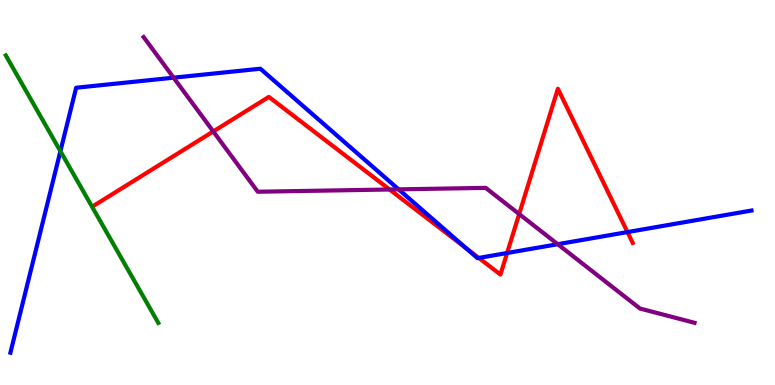[{'lines': ['blue', 'red'], 'intersections': [{'x': 6.01, 'y': 3.56}, {'x': 6.18, 'y': 3.3}, {'x': 6.54, 'y': 3.43}, {'x': 8.1, 'y': 3.97}]}, {'lines': ['green', 'red'], 'intersections': []}, {'lines': ['purple', 'red'], 'intersections': [{'x': 2.75, 'y': 6.59}, {'x': 5.03, 'y': 5.08}, {'x': 6.7, 'y': 4.44}]}, {'lines': ['blue', 'green'], 'intersections': [{'x': 0.779, 'y': 6.07}]}, {'lines': ['blue', 'purple'], 'intersections': [{'x': 2.24, 'y': 7.98}, {'x': 5.14, 'y': 5.08}, {'x': 7.2, 'y': 3.66}]}, {'lines': ['green', 'purple'], 'intersections': []}]